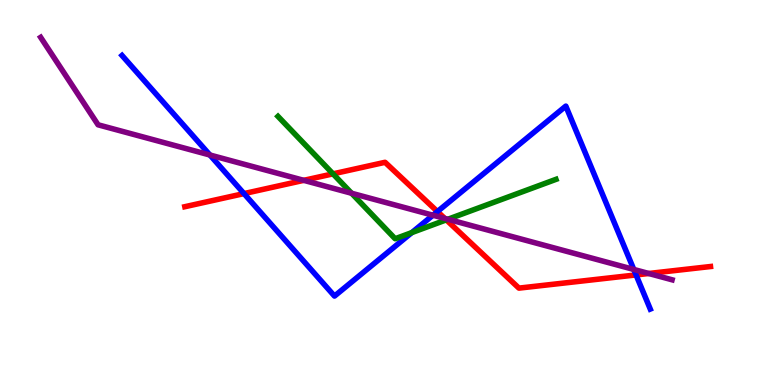[{'lines': ['blue', 'red'], 'intersections': [{'x': 3.15, 'y': 4.97}, {'x': 5.64, 'y': 4.51}, {'x': 8.21, 'y': 2.86}]}, {'lines': ['green', 'red'], 'intersections': [{'x': 4.3, 'y': 5.48}, {'x': 5.76, 'y': 4.29}]}, {'lines': ['purple', 'red'], 'intersections': [{'x': 3.92, 'y': 5.32}, {'x': 5.74, 'y': 4.33}, {'x': 8.37, 'y': 2.9}]}, {'lines': ['blue', 'green'], 'intersections': [{'x': 5.31, 'y': 3.96}]}, {'lines': ['blue', 'purple'], 'intersections': [{'x': 2.71, 'y': 5.97}, {'x': 5.59, 'y': 4.41}, {'x': 8.18, 'y': 3.0}]}, {'lines': ['green', 'purple'], 'intersections': [{'x': 4.54, 'y': 4.98}, {'x': 5.78, 'y': 4.3}]}]